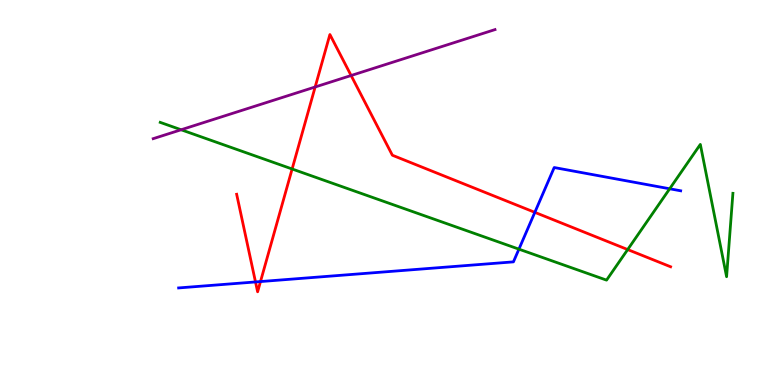[{'lines': ['blue', 'red'], 'intersections': [{'x': 3.3, 'y': 2.68}, {'x': 3.36, 'y': 2.69}, {'x': 6.9, 'y': 4.48}]}, {'lines': ['green', 'red'], 'intersections': [{'x': 3.77, 'y': 5.61}, {'x': 8.1, 'y': 3.52}]}, {'lines': ['purple', 'red'], 'intersections': [{'x': 4.07, 'y': 7.74}, {'x': 4.53, 'y': 8.04}]}, {'lines': ['blue', 'green'], 'intersections': [{'x': 6.7, 'y': 3.53}, {'x': 8.64, 'y': 5.1}]}, {'lines': ['blue', 'purple'], 'intersections': []}, {'lines': ['green', 'purple'], 'intersections': [{'x': 2.34, 'y': 6.63}]}]